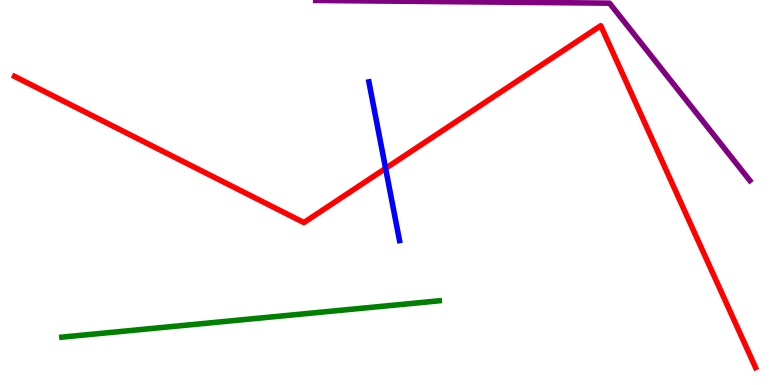[{'lines': ['blue', 'red'], 'intersections': [{'x': 4.98, 'y': 5.63}]}, {'lines': ['green', 'red'], 'intersections': []}, {'lines': ['purple', 'red'], 'intersections': []}, {'lines': ['blue', 'green'], 'intersections': []}, {'lines': ['blue', 'purple'], 'intersections': []}, {'lines': ['green', 'purple'], 'intersections': []}]